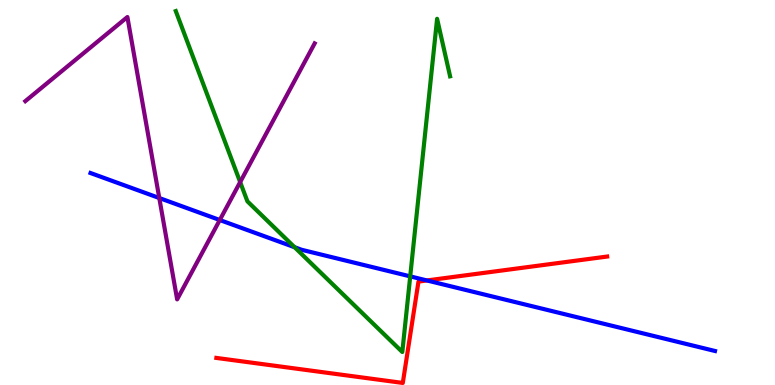[{'lines': ['blue', 'red'], 'intersections': [{'x': 5.51, 'y': 2.72}]}, {'lines': ['green', 'red'], 'intersections': []}, {'lines': ['purple', 'red'], 'intersections': []}, {'lines': ['blue', 'green'], 'intersections': [{'x': 3.8, 'y': 3.58}, {'x': 5.29, 'y': 2.82}]}, {'lines': ['blue', 'purple'], 'intersections': [{'x': 2.06, 'y': 4.86}, {'x': 2.84, 'y': 4.29}]}, {'lines': ['green', 'purple'], 'intersections': [{'x': 3.1, 'y': 5.27}]}]